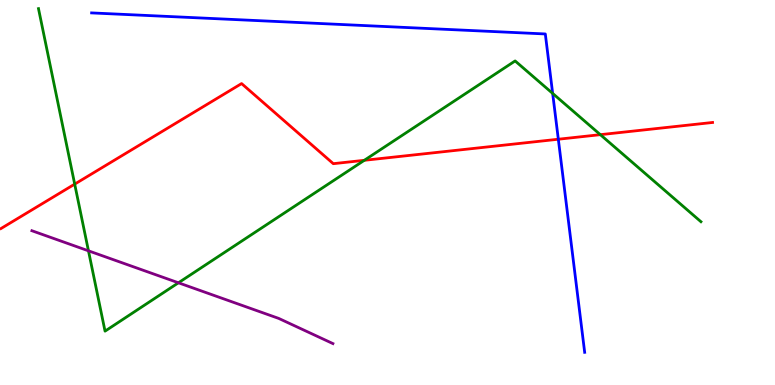[{'lines': ['blue', 'red'], 'intersections': [{'x': 7.2, 'y': 6.38}]}, {'lines': ['green', 'red'], 'intersections': [{'x': 0.964, 'y': 5.22}, {'x': 4.7, 'y': 5.84}, {'x': 7.75, 'y': 6.5}]}, {'lines': ['purple', 'red'], 'intersections': []}, {'lines': ['blue', 'green'], 'intersections': [{'x': 7.13, 'y': 7.57}]}, {'lines': ['blue', 'purple'], 'intersections': []}, {'lines': ['green', 'purple'], 'intersections': [{'x': 1.14, 'y': 3.49}, {'x': 2.3, 'y': 2.65}]}]